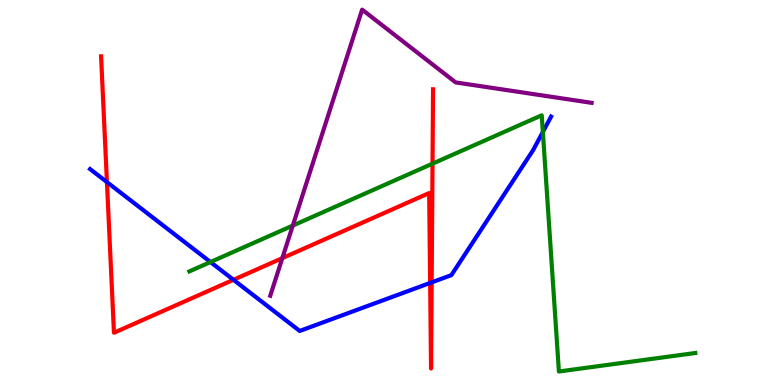[{'lines': ['blue', 'red'], 'intersections': [{'x': 1.38, 'y': 5.27}, {'x': 3.01, 'y': 2.73}, {'x': 5.55, 'y': 2.65}, {'x': 5.57, 'y': 2.67}]}, {'lines': ['green', 'red'], 'intersections': [{'x': 5.58, 'y': 5.75}]}, {'lines': ['purple', 'red'], 'intersections': [{'x': 3.64, 'y': 3.3}]}, {'lines': ['blue', 'green'], 'intersections': [{'x': 2.72, 'y': 3.19}, {'x': 7.0, 'y': 6.57}]}, {'lines': ['blue', 'purple'], 'intersections': []}, {'lines': ['green', 'purple'], 'intersections': [{'x': 3.78, 'y': 4.14}]}]